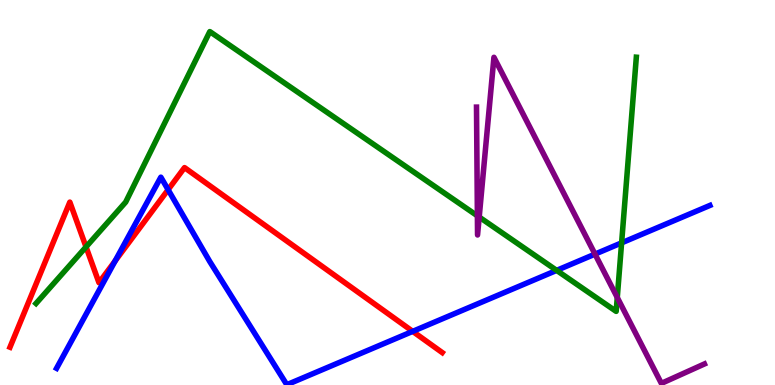[{'lines': ['blue', 'red'], 'intersections': [{'x': 1.49, 'y': 3.22}, {'x': 2.17, 'y': 5.07}, {'x': 5.33, 'y': 1.39}]}, {'lines': ['green', 'red'], 'intersections': [{'x': 1.11, 'y': 3.59}]}, {'lines': ['purple', 'red'], 'intersections': []}, {'lines': ['blue', 'green'], 'intersections': [{'x': 7.18, 'y': 2.98}, {'x': 8.02, 'y': 3.69}]}, {'lines': ['blue', 'purple'], 'intersections': [{'x': 7.68, 'y': 3.4}]}, {'lines': ['green', 'purple'], 'intersections': [{'x': 6.16, 'y': 4.39}, {'x': 6.18, 'y': 4.36}, {'x': 7.96, 'y': 2.27}]}]